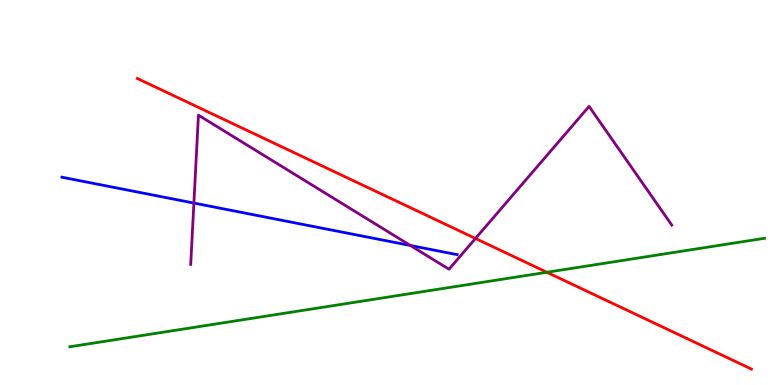[{'lines': ['blue', 'red'], 'intersections': []}, {'lines': ['green', 'red'], 'intersections': [{'x': 7.06, 'y': 2.93}]}, {'lines': ['purple', 'red'], 'intersections': [{'x': 6.14, 'y': 3.81}]}, {'lines': ['blue', 'green'], 'intersections': []}, {'lines': ['blue', 'purple'], 'intersections': [{'x': 2.5, 'y': 4.73}, {'x': 5.3, 'y': 3.62}]}, {'lines': ['green', 'purple'], 'intersections': []}]